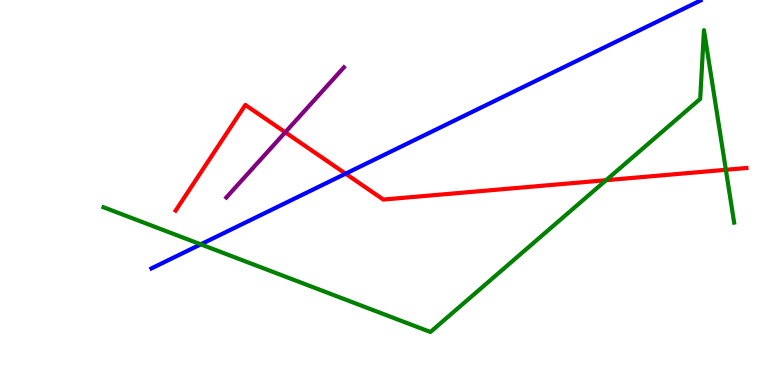[{'lines': ['blue', 'red'], 'intersections': [{'x': 4.46, 'y': 5.49}]}, {'lines': ['green', 'red'], 'intersections': [{'x': 7.82, 'y': 5.32}, {'x': 9.37, 'y': 5.59}]}, {'lines': ['purple', 'red'], 'intersections': [{'x': 3.68, 'y': 6.56}]}, {'lines': ['blue', 'green'], 'intersections': [{'x': 2.59, 'y': 3.65}]}, {'lines': ['blue', 'purple'], 'intersections': []}, {'lines': ['green', 'purple'], 'intersections': []}]